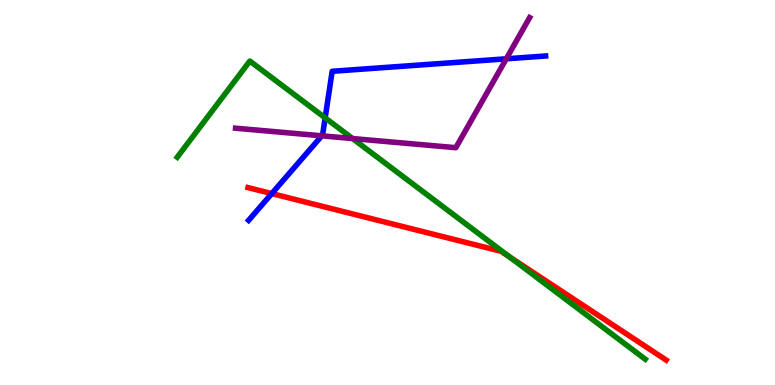[{'lines': ['blue', 'red'], 'intersections': [{'x': 3.51, 'y': 4.97}]}, {'lines': ['green', 'red'], 'intersections': [{'x': 6.58, 'y': 3.32}]}, {'lines': ['purple', 'red'], 'intersections': []}, {'lines': ['blue', 'green'], 'intersections': [{'x': 4.2, 'y': 6.94}]}, {'lines': ['blue', 'purple'], 'intersections': [{'x': 4.15, 'y': 6.47}, {'x': 6.53, 'y': 8.47}]}, {'lines': ['green', 'purple'], 'intersections': [{'x': 4.55, 'y': 6.4}]}]